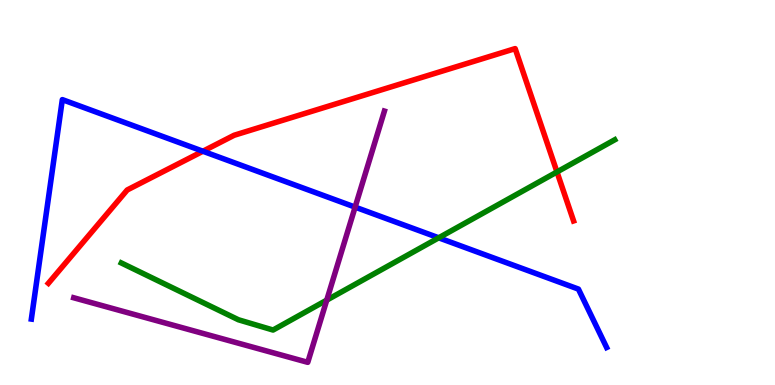[{'lines': ['blue', 'red'], 'intersections': [{'x': 2.62, 'y': 6.07}]}, {'lines': ['green', 'red'], 'intersections': [{'x': 7.19, 'y': 5.53}]}, {'lines': ['purple', 'red'], 'intersections': []}, {'lines': ['blue', 'green'], 'intersections': [{'x': 5.66, 'y': 3.82}]}, {'lines': ['blue', 'purple'], 'intersections': [{'x': 4.58, 'y': 4.62}]}, {'lines': ['green', 'purple'], 'intersections': [{'x': 4.22, 'y': 2.2}]}]